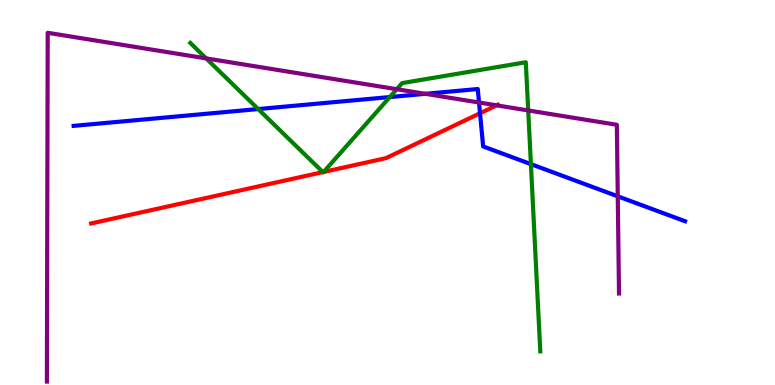[{'lines': ['blue', 'red'], 'intersections': [{'x': 6.19, 'y': 7.06}]}, {'lines': ['green', 'red'], 'intersections': [{'x': 4.17, 'y': 5.53}, {'x': 4.18, 'y': 5.53}]}, {'lines': ['purple', 'red'], 'intersections': [{'x': 6.41, 'y': 7.26}]}, {'lines': ['blue', 'green'], 'intersections': [{'x': 3.33, 'y': 7.17}, {'x': 5.03, 'y': 7.48}, {'x': 6.85, 'y': 5.74}]}, {'lines': ['blue', 'purple'], 'intersections': [{'x': 5.49, 'y': 7.56}, {'x': 6.18, 'y': 7.34}, {'x': 7.97, 'y': 4.9}]}, {'lines': ['green', 'purple'], 'intersections': [{'x': 2.66, 'y': 8.48}, {'x': 5.12, 'y': 7.68}, {'x': 6.82, 'y': 7.13}]}]